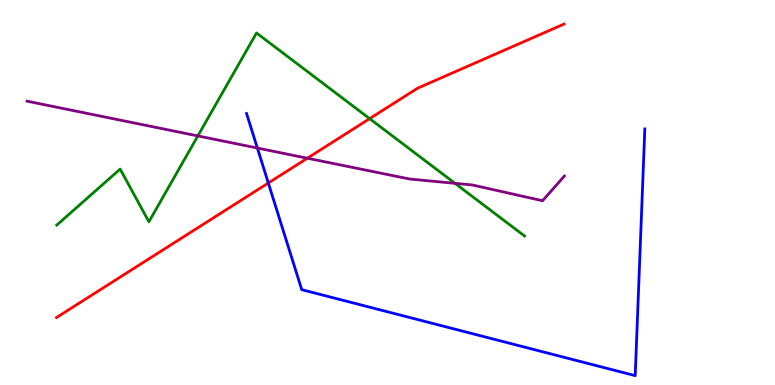[{'lines': ['blue', 'red'], 'intersections': [{'x': 3.46, 'y': 5.25}]}, {'lines': ['green', 'red'], 'intersections': [{'x': 4.77, 'y': 6.92}]}, {'lines': ['purple', 'red'], 'intersections': [{'x': 3.97, 'y': 5.89}]}, {'lines': ['blue', 'green'], 'intersections': []}, {'lines': ['blue', 'purple'], 'intersections': [{'x': 3.32, 'y': 6.15}]}, {'lines': ['green', 'purple'], 'intersections': [{'x': 2.55, 'y': 6.47}, {'x': 5.87, 'y': 5.24}]}]